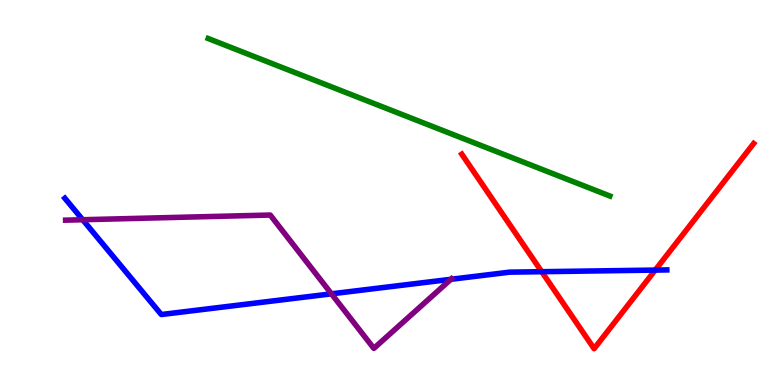[{'lines': ['blue', 'red'], 'intersections': [{'x': 6.99, 'y': 2.94}, {'x': 8.45, 'y': 2.98}]}, {'lines': ['green', 'red'], 'intersections': []}, {'lines': ['purple', 'red'], 'intersections': []}, {'lines': ['blue', 'green'], 'intersections': []}, {'lines': ['blue', 'purple'], 'intersections': [{'x': 1.07, 'y': 4.29}, {'x': 4.28, 'y': 2.37}, {'x': 5.82, 'y': 2.75}]}, {'lines': ['green', 'purple'], 'intersections': []}]